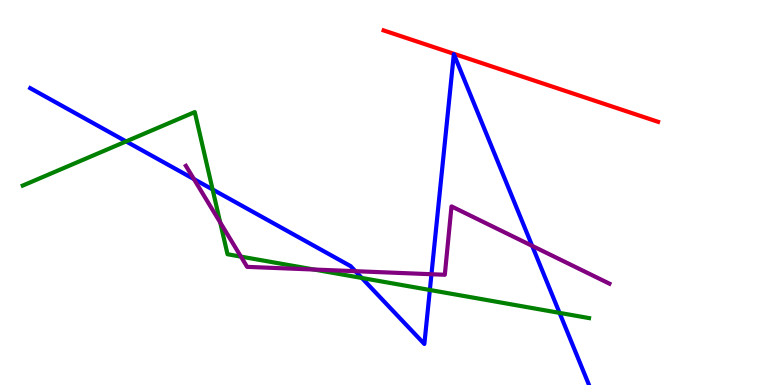[{'lines': ['blue', 'red'], 'intersections': []}, {'lines': ['green', 'red'], 'intersections': []}, {'lines': ['purple', 'red'], 'intersections': []}, {'lines': ['blue', 'green'], 'intersections': [{'x': 1.63, 'y': 6.33}, {'x': 2.74, 'y': 5.08}, {'x': 4.67, 'y': 2.78}, {'x': 5.55, 'y': 2.47}, {'x': 7.22, 'y': 1.87}]}, {'lines': ['blue', 'purple'], 'intersections': [{'x': 2.5, 'y': 5.35}, {'x': 4.59, 'y': 2.96}, {'x': 5.57, 'y': 2.88}, {'x': 6.87, 'y': 3.61}]}, {'lines': ['green', 'purple'], 'intersections': [{'x': 2.84, 'y': 4.22}, {'x': 3.11, 'y': 3.33}, {'x': 4.05, 'y': 3.0}]}]